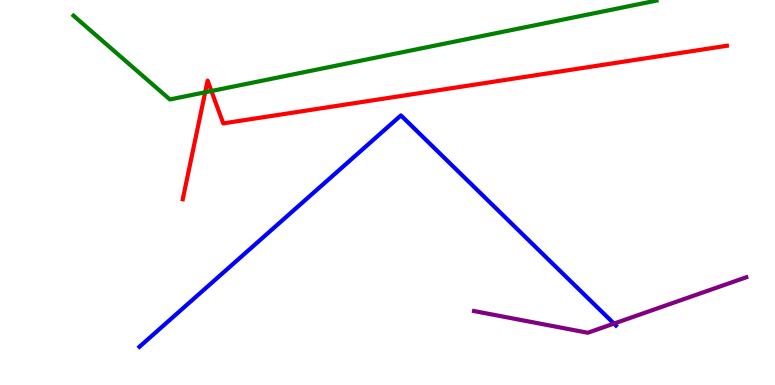[{'lines': ['blue', 'red'], 'intersections': []}, {'lines': ['green', 'red'], 'intersections': [{'x': 2.65, 'y': 7.6}, {'x': 2.73, 'y': 7.64}]}, {'lines': ['purple', 'red'], 'intersections': []}, {'lines': ['blue', 'green'], 'intersections': []}, {'lines': ['blue', 'purple'], 'intersections': [{'x': 7.92, 'y': 1.6}]}, {'lines': ['green', 'purple'], 'intersections': []}]